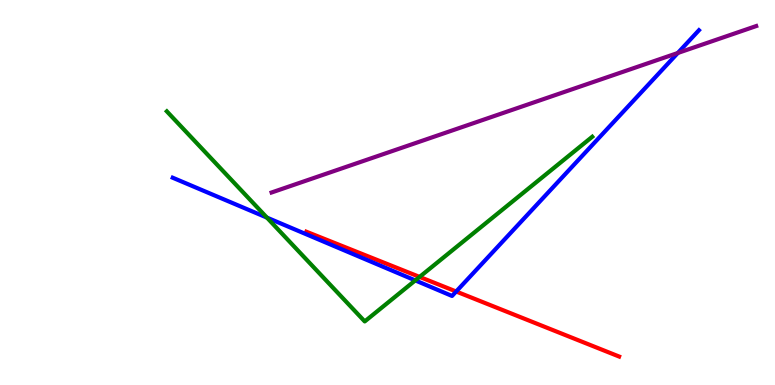[{'lines': ['blue', 'red'], 'intersections': [{'x': 5.89, 'y': 2.43}]}, {'lines': ['green', 'red'], 'intersections': [{'x': 5.41, 'y': 2.81}]}, {'lines': ['purple', 'red'], 'intersections': []}, {'lines': ['blue', 'green'], 'intersections': [{'x': 3.44, 'y': 4.35}, {'x': 5.36, 'y': 2.72}]}, {'lines': ['blue', 'purple'], 'intersections': [{'x': 8.75, 'y': 8.62}]}, {'lines': ['green', 'purple'], 'intersections': []}]